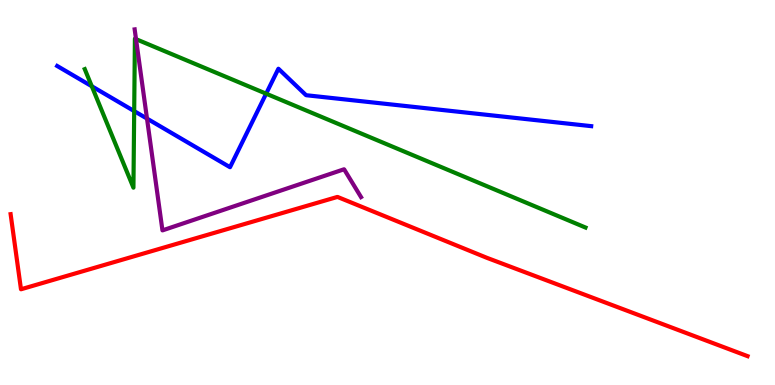[{'lines': ['blue', 'red'], 'intersections': []}, {'lines': ['green', 'red'], 'intersections': []}, {'lines': ['purple', 'red'], 'intersections': []}, {'lines': ['blue', 'green'], 'intersections': [{'x': 1.18, 'y': 7.76}, {'x': 1.73, 'y': 7.11}, {'x': 3.43, 'y': 7.57}]}, {'lines': ['blue', 'purple'], 'intersections': [{'x': 1.9, 'y': 6.92}]}, {'lines': ['green', 'purple'], 'intersections': [{'x': 1.76, 'y': 8.98}]}]